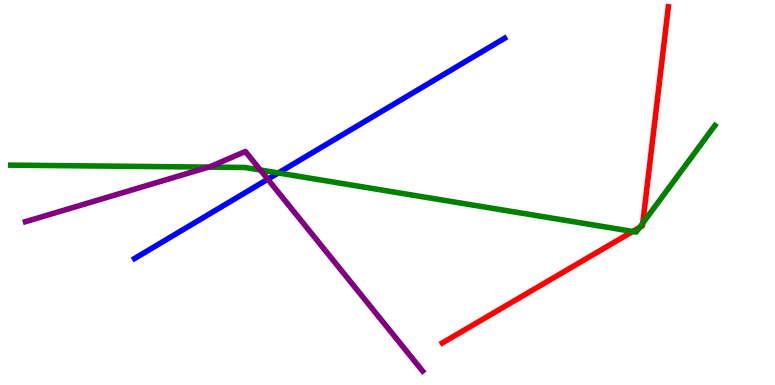[{'lines': ['blue', 'red'], 'intersections': []}, {'lines': ['green', 'red'], 'intersections': [{'x': 8.16, 'y': 3.99}, {'x': 8.25, 'y': 4.09}, {'x': 8.29, 'y': 4.2}]}, {'lines': ['purple', 'red'], 'intersections': []}, {'lines': ['blue', 'green'], 'intersections': [{'x': 3.59, 'y': 5.51}]}, {'lines': ['blue', 'purple'], 'intersections': [{'x': 3.46, 'y': 5.34}]}, {'lines': ['green', 'purple'], 'intersections': [{'x': 2.69, 'y': 5.66}, {'x': 3.36, 'y': 5.58}]}]